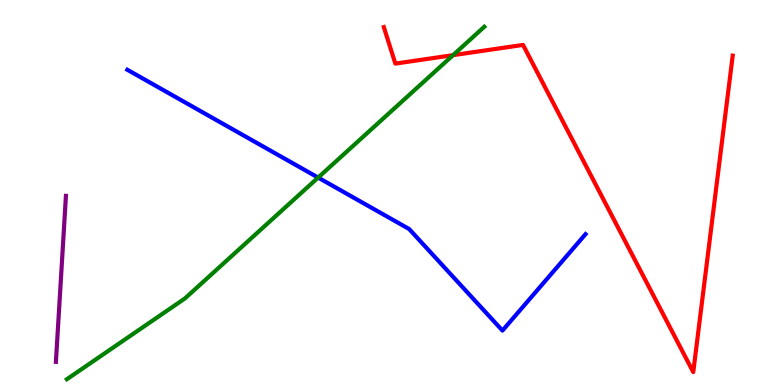[{'lines': ['blue', 'red'], 'intersections': []}, {'lines': ['green', 'red'], 'intersections': [{'x': 5.85, 'y': 8.57}]}, {'lines': ['purple', 'red'], 'intersections': []}, {'lines': ['blue', 'green'], 'intersections': [{'x': 4.1, 'y': 5.39}]}, {'lines': ['blue', 'purple'], 'intersections': []}, {'lines': ['green', 'purple'], 'intersections': []}]